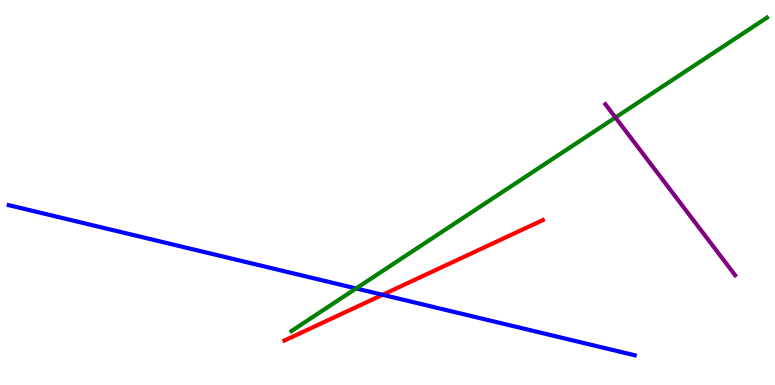[{'lines': ['blue', 'red'], 'intersections': [{'x': 4.94, 'y': 2.34}]}, {'lines': ['green', 'red'], 'intersections': []}, {'lines': ['purple', 'red'], 'intersections': []}, {'lines': ['blue', 'green'], 'intersections': [{'x': 4.59, 'y': 2.51}]}, {'lines': ['blue', 'purple'], 'intersections': []}, {'lines': ['green', 'purple'], 'intersections': [{'x': 7.94, 'y': 6.95}]}]